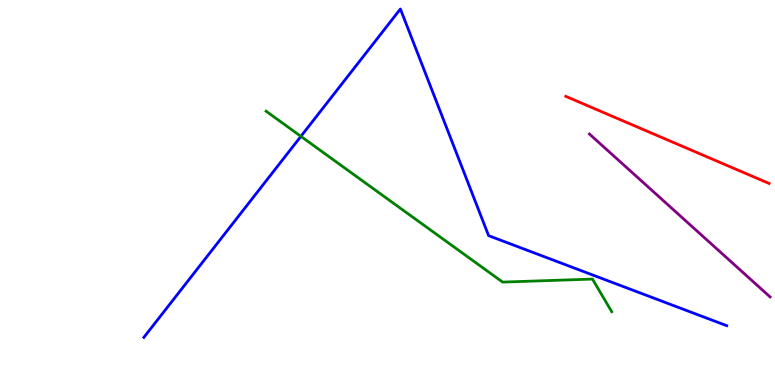[{'lines': ['blue', 'red'], 'intersections': []}, {'lines': ['green', 'red'], 'intersections': []}, {'lines': ['purple', 'red'], 'intersections': []}, {'lines': ['blue', 'green'], 'intersections': [{'x': 3.88, 'y': 6.46}]}, {'lines': ['blue', 'purple'], 'intersections': []}, {'lines': ['green', 'purple'], 'intersections': []}]